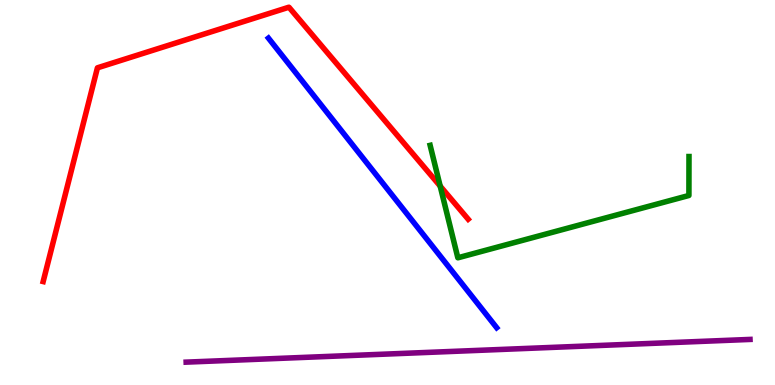[{'lines': ['blue', 'red'], 'intersections': []}, {'lines': ['green', 'red'], 'intersections': [{'x': 5.68, 'y': 5.17}]}, {'lines': ['purple', 'red'], 'intersections': []}, {'lines': ['blue', 'green'], 'intersections': []}, {'lines': ['blue', 'purple'], 'intersections': []}, {'lines': ['green', 'purple'], 'intersections': []}]